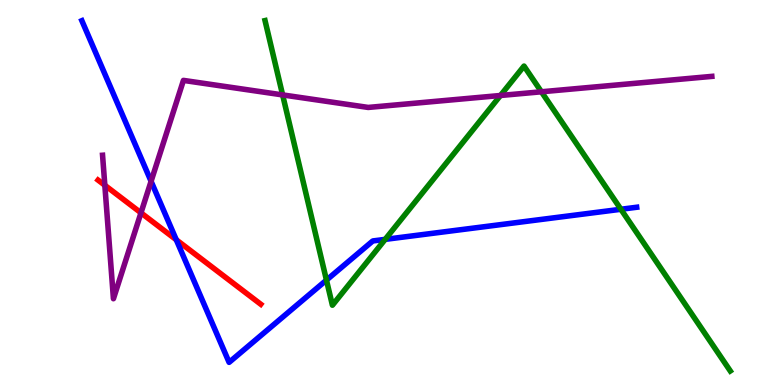[{'lines': ['blue', 'red'], 'intersections': [{'x': 2.27, 'y': 3.77}]}, {'lines': ['green', 'red'], 'intersections': []}, {'lines': ['purple', 'red'], 'intersections': [{'x': 1.35, 'y': 5.19}, {'x': 1.82, 'y': 4.47}]}, {'lines': ['blue', 'green'], 'intersections': [{'x': 4.21, 'y': 2.72}, {'x': 4.97, 'y': 3.78}, {'x': 8.01, 'y': 4.56}]}, {'lines': ['blue', 'purple'], 'intersections': [{'x': 1.95, 'y': 5.29}]}, {'lines': ['green', 'purple'], 'intersections': [{'x': 3.65, 'y': 7.53}, {'x': 6.46, 'y': 7.52}, {'x': 6.99, 'y': 7.62}]}]